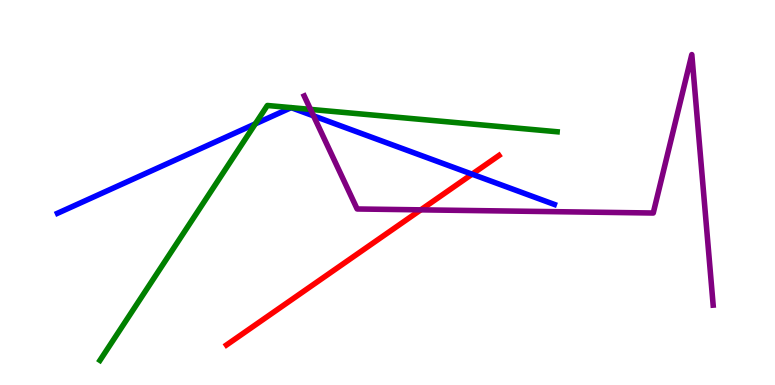[{'lines': ['blue', 'red'], 'intersections': [{'x': 6.09, 'y': 5.48}]}, {'lines': ['green', 'red'], 'intersections': []}, {'lines': ['purple', 'red'], 'intersections': [{'x': 5.43, 'y': 4.55}]}, {'lines': ['blue', 'green'], 'intersections': [{'x': 3.29, 'y': 6.78}]}, {'lines': ['blue', 'purple'], 'intersections': [{'x': 4.05, 'y': 6.99}]}, {'lines': ['green', 'purple'], 'intersections': [{'x': 4.01, 'y': 7.16}]}]